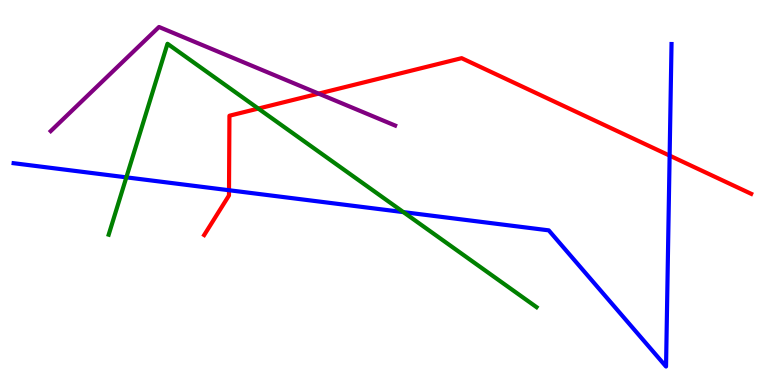[{'lines': ['blue', 'red'], 'intersections': [{'x': 2.95, 'y': 5.06}, {'x': 8.64, 'y': 5.96}]}, {'lines': ['green', 'red'], 'intersections': [{'x': 3.33, 'y': 7.18}]}, {'lines': ['purple', 'red'], 'intersections': [{'x': 4.11, 'y': 7.57}]}, {'lines': ['blue', 'green'], 'intersections': [{'x': 1.63, 'y': 5.39}, {'x': 5.2, 'y': 4.49}]}, {'lines': ['blue', 'purple'], 'intersections': []}, {'lines': ['green', 'purple'], 'intersections': []}]